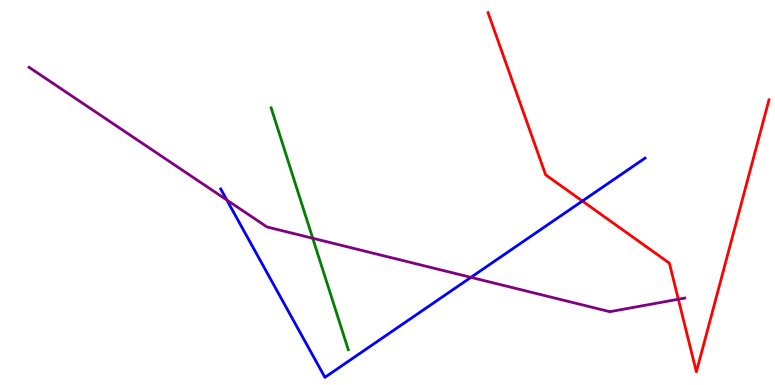[{'lines': ['blue', 'red'], 'intersections': [{'x': 7.51, 'y': 4.78}]}, {'lines': ['green', 'red'], 'intersections': []}, {'lines': ['purple', 'red'], 'intersections': [{'x': 8.75, 'y': 2.23}]}, {'lines': ['blue', 'green'], 'intersections': []}, {'lines': ['blue', 'purple'], 'intersections': [{'x': 2.93, 'y': 4.81}, {'x': 6.08, 'y': 2.8}]}, {'lines': ['green', 'purple'], 'intersections': [{'x': 4.04, 'y': 3.81}]}]